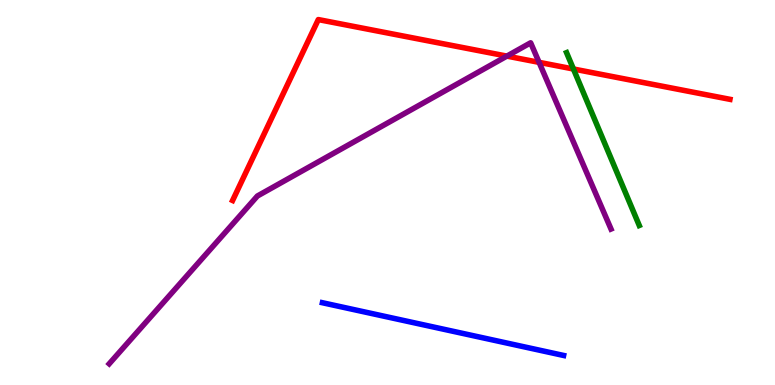[{'lines': ['blue', 'red'], 'intersections': []}, {'lines': ['green', 'red'], 'intersections': [{'x': 7.4, 'y': 8.21}]}, {'lines': ['purple', 'red'], 'intersections': [{'x': 6.54, 'y': 8.54}, {'x': 6.96, 'y': 8.38}]}, {'lines': ['blue', 'green'], 'intersections': []}, {'lines': ['blue', 'purple'], 'intersections': []}, {'lines': ['green', 'purple'], 'intersections': []}]